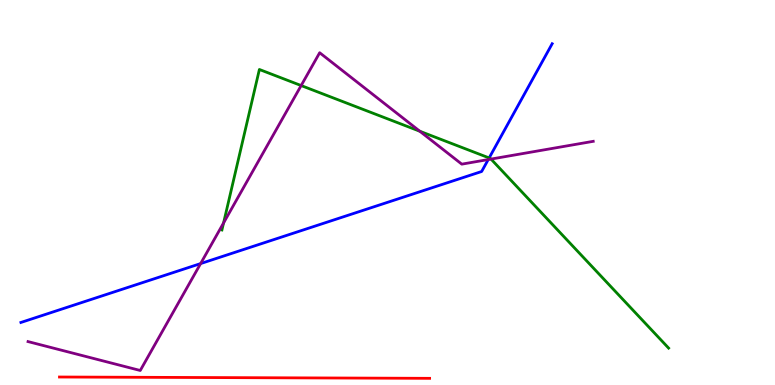[{'lines': ['blue', 'red'], 'intersections': []}, {'lines': ['green', 'red'], 'intersections': []}, {'lines': ['purple', 'red'], 'intersections': []}, {'lines': ['blue', 'green'], 'intersections': [{'x': 6.31, 'y': 5.9}]}, {'lines': ['blue', 'purple'], 'intersections': [{'x': 2.59, 'y': 3.15}, {'x': 6.3, 'y': 5.86}]}, {'lines': ['green', 'purple'], 'intersections': [{'x': 2.88, 'y': 4.21}, {'x': 3.89, 'y': 7.78}, {'x': 5.42, 'y': 6.59}, {'x': 6.34, 'y': 5.87}]}]